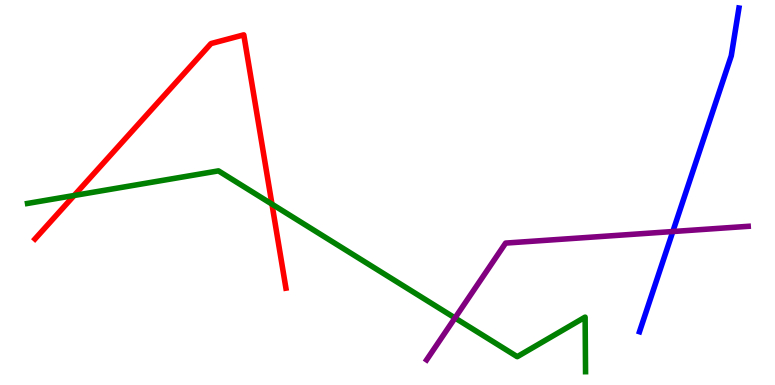[{'lines': ['blue', 'red'], 'intersections': []}, {'lines': ['green', 'red'], 'intersections': [{'x': 0.957, 'y': 4.92}, {'x': 3.51, 'y': 4.7}]}, {'lines': ['purple', 'red'], 'intersections': []}, {'lines': ['blue', 'green'], 'intersections': []}, {'lines': ['blue', 'purple'], 'intersections': [{'x': 8.68, 'y': 3.99}]}, {'lines': ['green', 'purple'], 'intersections': [{'x': 5.87, 'y': 1.74}]}]